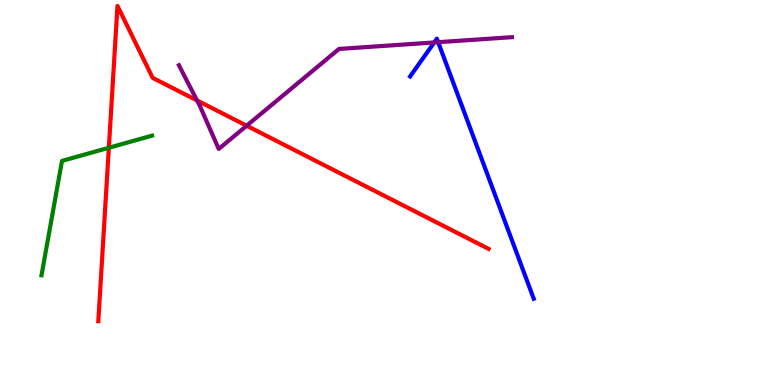[{'lines': ['blue', 'red'], 'intersections': []}, {'lines': ['green', 'red'], 'intersections': [{'x': 1.4, 'y': 6.16}]}, {'lines': ['purple', 'red'], 'intersections': [{'x': 2.54, 'y': 7.39}, {'x': 3.18, 'y': 6.73}]}, {'lines': ['blue', 'green'], 'intersections': []}, {'lines': ['blue', 'purple'], 'intersections': [{'x': 5.6, 'y': 8.9}, {'x': 5.65, 'y': 8.9}]}, {'lines': ['green', 'purple'], 'intersections': []}]